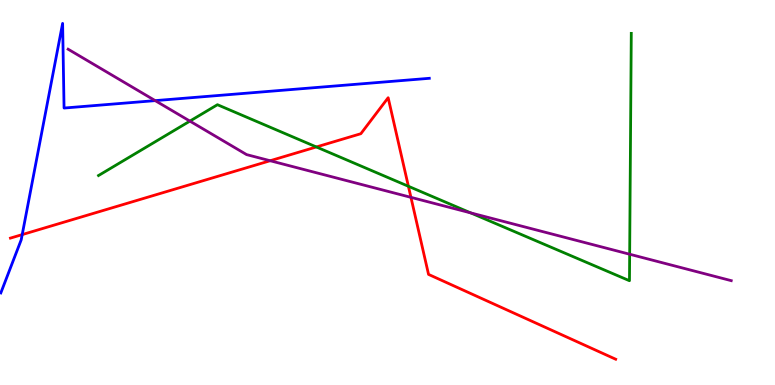[{'lines': ['blue', 'red'], 'intersections': [{'x': 0.287, 'y': 3.91}]}, {'lines': ['green', 'red'], 'intersections': [{'x': 4.08, 'y': 6.18}, {'x': 5.27, 'y': 5.16}]}, {'lines': ['purple', 'red'], 'intersections': [{'x': 3.49, 'y': 5.83}, {'x': 5.3, 'y': 4.87}]}, {'lines': ['blue', 'green'], 'intersections': []}, {'lines': ['blue', 'purple'], 'intersections': [{'x': 2.0, 'y': 7.39}]}, {'lines': ['green', 'purple'], 'intersections': [{'x': 2.45, 'y': 6.85}, {'x': 6.07, 'y': 4.47}, {'x': 8.12, 'y': 3.4}]}]